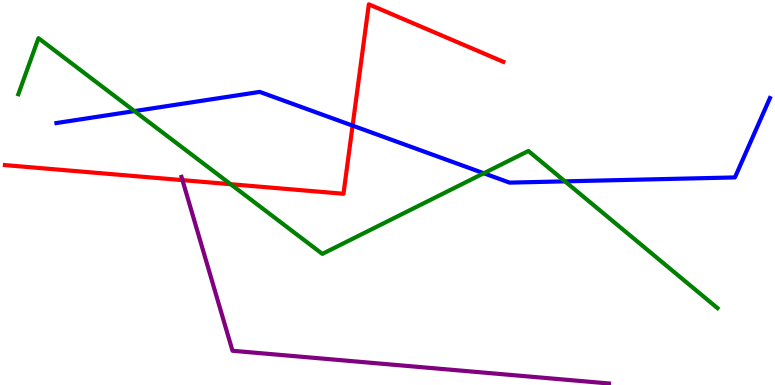[{'lines': ['blue', 'red'], 'intersections': [{'x': 4.55, 'y': 6.74}]}, {'lines': ['green', 'red'], 'intersections': [{'x': 2.98, 'y': 5.22}]}, {'lines': ['purple', 'red'], 'intersections': [{'x': 2.35, 'y': 5.32}]}, {'lines': ['blue', 'green'], 'intersections': [{'x': 1.73, 'y': 7.11}, {'x': 6.24, 'y': 5.5}, {'x': 7.29, 'y': 5.29}]}, {'lines': ['blue', 'purple'], 'intersections': []}, {'lines': ['green', 'purple'], 'intersections': []}]